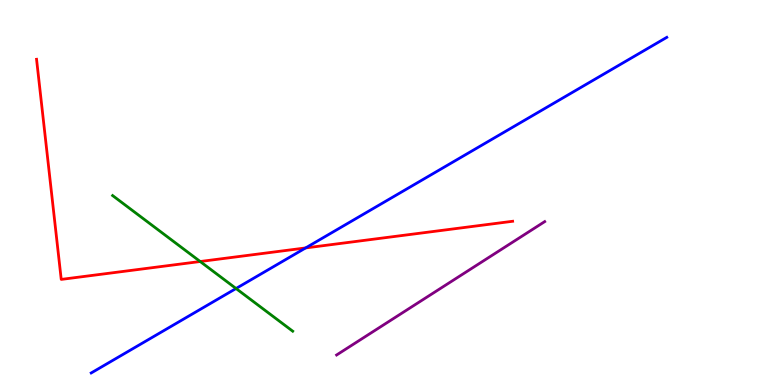[{'lines': ['blue', 'red'], 'intersections': [{'x': 3.94, 'y': 3.56}]}, {'lines': ['green', 'red'], 'intersections': [{'x': 2.58, 'y': 3.21}]}, {'lines': ['purple', 'red'], 'intersections': []}, {'lines': ['blue', 'green'], 'intersections': [{'x': 3.05, 'y': 2.51}]}, {'lines': ['blue', 'purple'], 'intersections': []}, {'lines': ['green', 'purple'], 'intersections': []}]